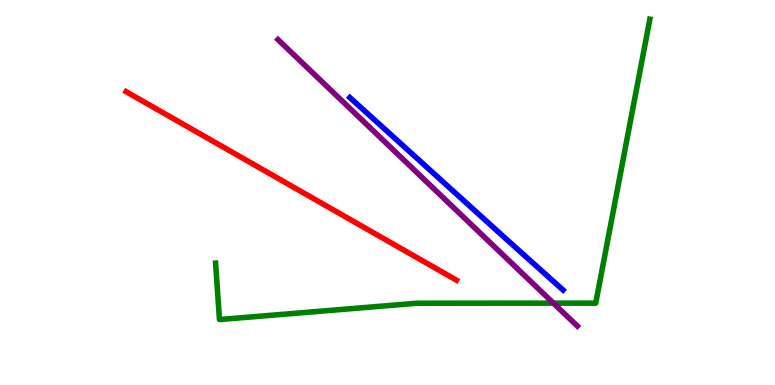[{'lines': ['blue', 'red'], 'intersections': []}, {'lines': ['green', 'red'], 'intersections': []}, {'lines': ['purple', 'red'], 'intersections': []}, {'lines': ['blue', 'green'], 'intersections': []}, {'lines': ['blue', 'purple'], 'intersections': []}, {'lines': ['green', 'purple'], 'intersections': [{'x': 7.14, 'y': 2.13}]}]